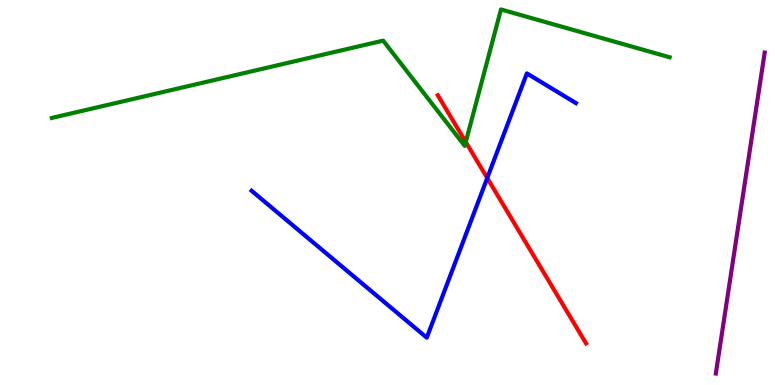[{'lines': ['blue', 'red'], 'intersections': [{'x': 6.29, 'y': 5.38}]}, {'lines': ['green', 'red'], 'intersections': [{'x': 6.01, 'y': 6.31}]}, {'lines': ['purple', 'red'], 'intersections': []}, {'lines': ['blue', 'green'], 'intersections': []}, {'lines': ['blue', 'purple'], 'intersections': []}, {'lines': ['green', 'purple'], 'intersections': []}]